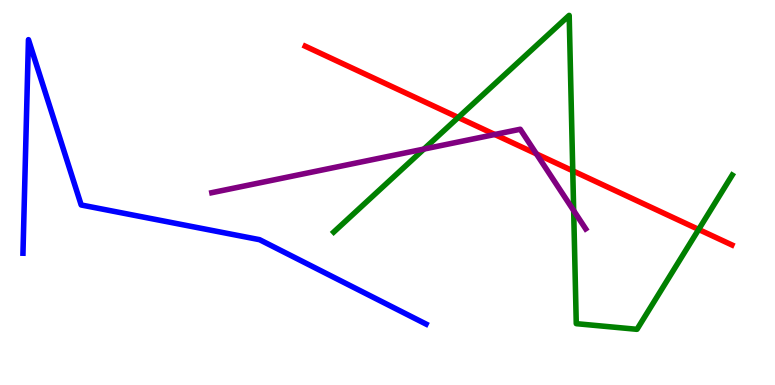[{'lines': ['blue', 'red'], 'intersections': []}, {'lines': ['green', 'red'], 'intersections': [{'x': 5.91, 'y': 6.95}, {'x': 7.39, 'y': 5.56}, {'x': 9.01, 'y': 4.04}]}, {'lines': ['purple', 'red'], 'intersections': [{'x': 6.38, 'y': 6.51}, {'x': 6.92, 'y': 6.0}]}, {'lines': ['blue', 'green'], 'intersections': []}, {'lines': ['blue', 'purple'], 'intersections': []}, {'lines': ['green', 'purple'], 'intersections': [{'x': 5.47, 'y': 6.13}, {'x': 7.4, 'y': 4.53}]}]